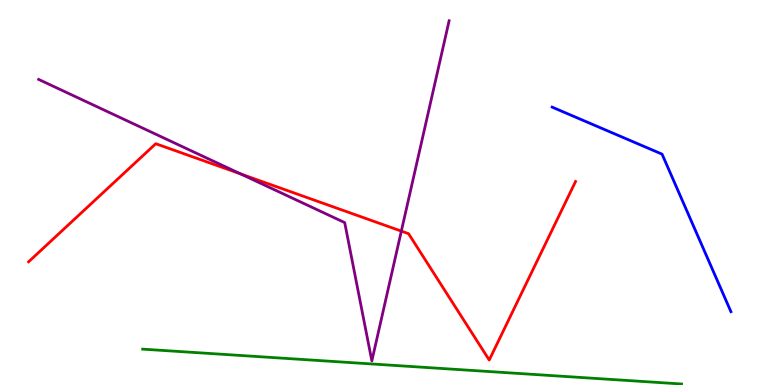[{'lines': ['blue', 'red'], 'intersections': []}, {'lines': ['green', 'red'], 'intersections': []}, {'lines': ['purple', 'red'], 'intersections': [{'x': 3.1, 'y': 5.48}, {'x': 5.18, 'y': 4.0}]}, {'lines': ['blue', 'green'], 'intersections': []}, {'lines': ['blue', 'purple'], 'intersections': []}, {'lines': ['green', 'purple'], 'intersections': []}]